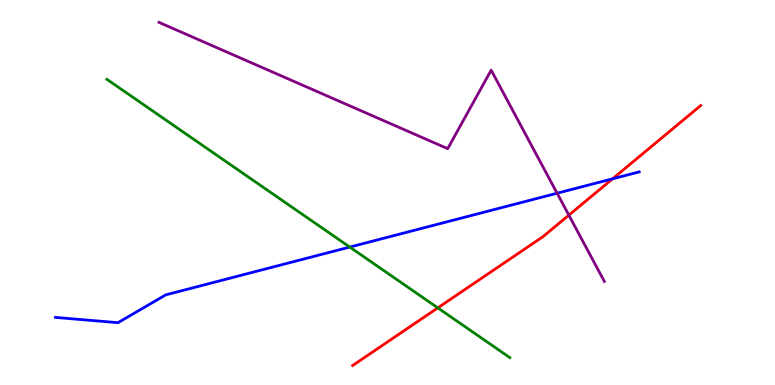[{'lines': ['blue', 'red'], 'intersections': [{'x': 7.9, 'y': 5.36}]}, {'lines': ['green', 'red'], 'intersections': [{'x': 5.65, 'y': 2.0}]}, {'lines': ['purple', 'red'], 'intersections': [{'x': 7.34, 'y': 4.41}]}, {'lines': ['blue', 'green'], 'intersections': [{'x': 4.51, 'y': 3.58}]}, {'lines': ['blue', 'purple'], 'intersections': [{'x': 7.19, 'y': 4.98}]}, {'lines': ['green', 'purple'], 'intersections': []}]